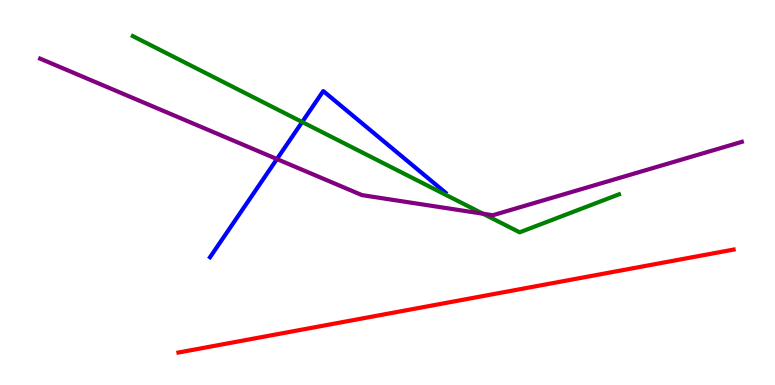[{'lines': ['blue', 'red'], 'intersections': []}, {'lines': ['green', 'red'], 'intersections': []}, {'lines': ['purple', 'red'], 'intersections': []}, {'lines': ['blue', 'green'], 'intersections': [{'x': 3.9, 'y': 6.83}]}, {'lines': ['blue', 'purple'], 'intersections': [{'x': 3.57, 'y': 5.87}]}, {'lines': ['green', 'purple'], 'intersections': [{'x': 6.23, 'y': 4.45}]}]